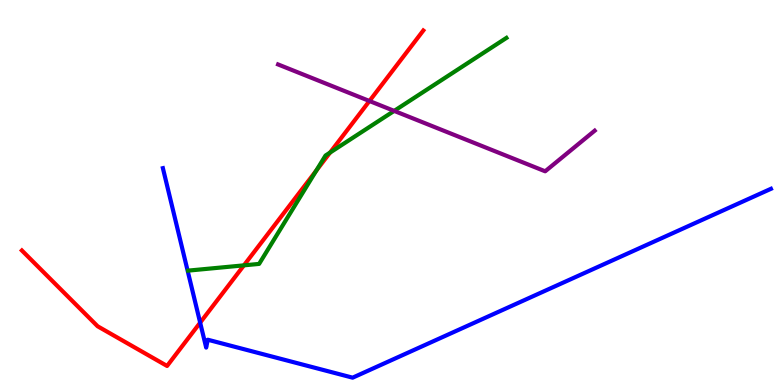[{'lines': ['blue', 'red'], 'intersections': [{'x': 2.58, 'y': 1.62}]}, {'lines': ['green', 'red'], 'intersections': [{'x': 3.15, 'y': 3.11}, {'x': 4.08, 'y': 5.57}, {'x': 4.26, 'y': 6.04}]}, {'lines': ['purple', 'red'], 'intersections': [{'x': 4.77, 'y': 7.38}]}, {'lines': ['blue', 'green'], 'intersections': []}, {'lines': ['blue', 'purple'], 'intersections': []}, {'lines': ['green', 'purple'], 'intersections': [{'x': 5.09, 'y': 7.12}]}]